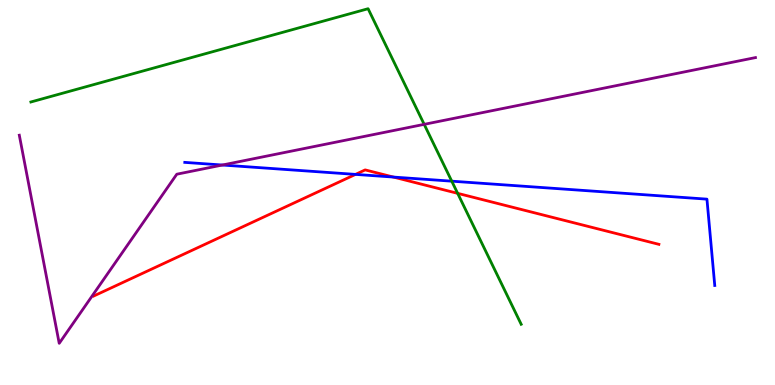[{'lines': ['blue', 'red'], 'intersections': [{'x': 4.59, 'y': 5.47}, {'x': 5.08, 'y': 5.4}]}, {'lines': ['green', 'red'], 'intersections': [{'x': 5.91, 'y': 4.98}]}, {'lines': ['purple', 'red'], 'intersections': []}, {'lines': ['blue', 'green'], 'intersections': [{'x': 5.83, 'y': 5.29}]}, {'lines': ['blue', 'purple'], 'intersections': [{'x': 2.87, 'y': 5.71}]}, {'lines': ['green', 'purple'], 'intersections': [{'x': 5.47, 'y': 6.77}]}]